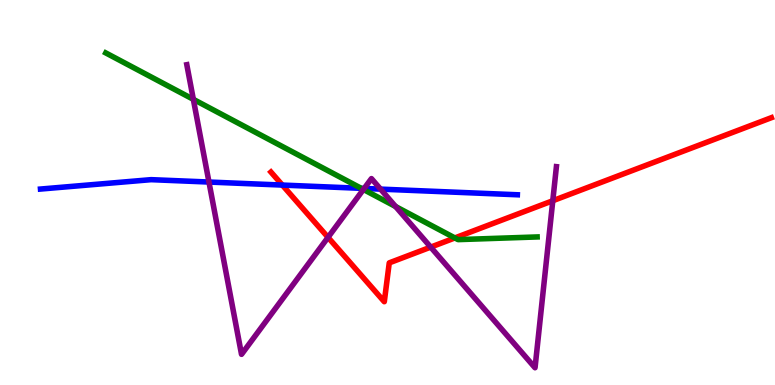[{'lines': ['blue', 'red'], 'intersections': [{'x': 3.64, 'y': 5.19}]}, {'lines': ['green', 'red'], 'intersections': [{'x': 5.87, 'y': 3.82}]}, {'lines': ['purple', 'red'], 'intersections': [{'x': 4.23, 'y': 3.84}, {'x': 5.56, 'y': 3.58}, {'x': 7.13, 'y': 4.79}]}, {'lines': ['blue', 'green'], 'intersections': [{'x': 4.66, 'y': 5.11}]}, {'lines': ['blue', 'purple'], 'intersections': [{'x': 2.7, 'y': 5.27}, {'x': 4.7, 'y': 5.11}, {'x': 4.91, 'y': 5.09}]}, {'lines': ['green', 'purple'], 'intersections': [{'x': 2.49, 'y': 7.42}, {'x': 4.69, 'y': 5.08}, {'x': 5.1, 'y': 4.64}]}]